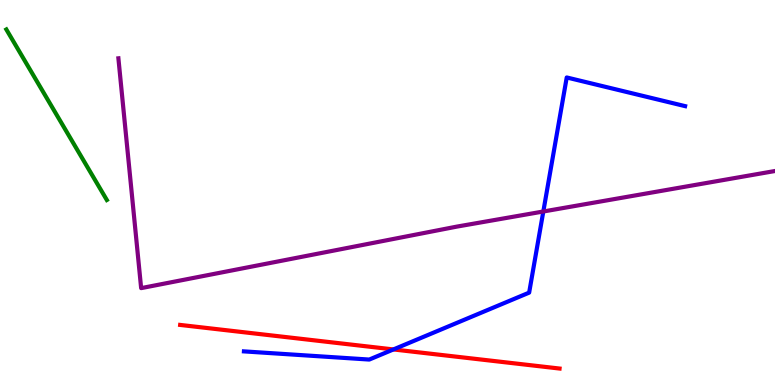[{'lines': ['blue', 'red'], 'intersections': [{'x': 5.08, 'y': 0.924}]}, {'lines': ['green', 'red'], 'intersections': []}, {'lines': ['purple', 'red'], 'intersections': []}, {'lines': ['blue', 'green'], 'intersections': []}, {'lines': ['blue', 'purple'], 'intersections': [{'x': 7.01, 'y': 4.51}]}, {'lines': ['green', 'purple'], 'intersections': []}]